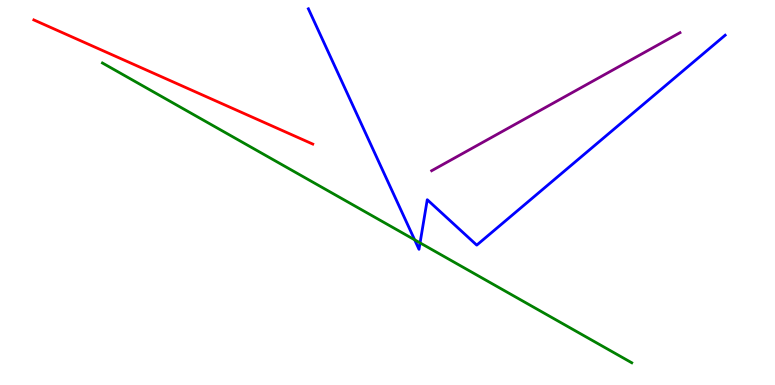[{'lines': ['blue', 'red'], 'intersections': []}, {'lines': ['green', 'red'], 'intersections': []}, {'lines': ['purple', 'red'], 'intersections': []}, {'lines': ['blue', 'green'], 'intersections': [{'x': 5.35, 'y': 3.77}, {'x': 5.42, 'y': 3.69}]}, {'lines': ['blue', 'purple'], 'intersections': []}, {'lines': ['green', 'purple'], 'intersections': []}]